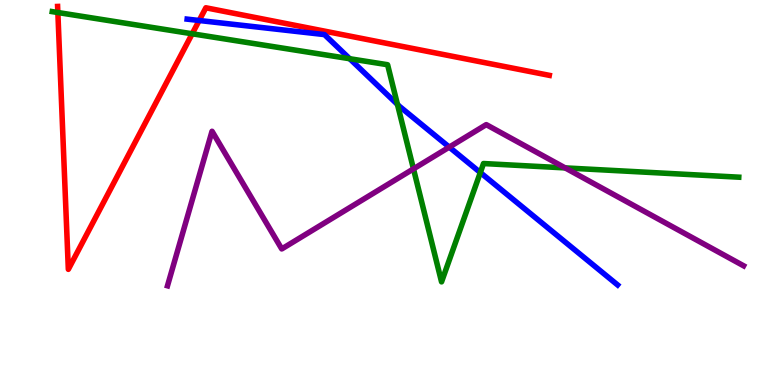[{'lines': ['blue', 'red'], 'intersections': [{'x': 2.57, 'y': 9.47}]}, {'lines': ['green', 'red'], 'intersections': [{'x': 0.747, 'y': 9.67}, {'x': 2.48, 'y': 9.12}]}, {'lines': ['purple', 'red'], 'intersections': []}, {'lines': ['blue', 'green'], 'intersections': [{'x': 4.51, 'y': 8.47}, {'x': 5.13, 'y': 7.29}, {'x': 6.2, 'y': 5.52}]}, {'lines': ['blue', 'purple'], 'intersections': [{'x': 5.8, 'y': 6.18}]}, {'lines': ['green', 'purple'], 'intersections': [{'x': 5.34, 'y': 5.61}, {'x': 7.29, 'y': 5.64}]}]